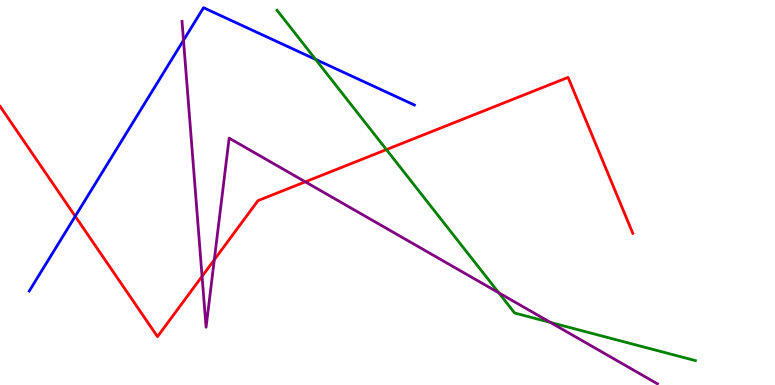[{'lines': ['blue', 'red'], 'intersections': [{'x': 0.971, 'y': 4.38}]}, {'lines': ['green', 'red'], 'intersections': [{'x': 4.99, 'y': 6.11}]}, {'lines': ['purple', 'red'], 'intersections': [{'x': 2.61, 'y': 2.82}, {'x': 2.77, 'y': 3.25}, {'x': 3.94, 'y': 5.28}]}, {'lines': ['blue', 'green'], 'intersections': [{'x': 4.07, 'y': 8.46}]}, {'lines': ['blue', 'purple'], 'intersections': [{'x': 2.37, 'y': 8.95}]}, {'lines': ['green', 'purple'], 'intersections': [{'x': 6.44, 'y': 2.39}, {'x': 7.1, 'y': 1.62}]}]